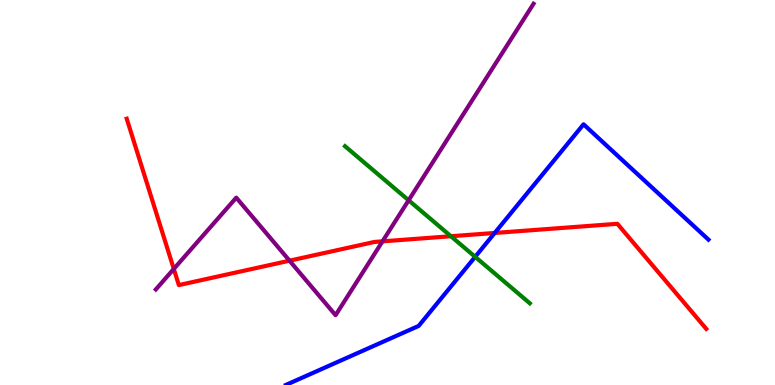[{'lines': ['blue', 'red'], 'intersections': [{'x': 6.38, 'y': 3.95}]}, {'lines': ['green', 'red'], 'intersections': [{'x': 5.82, 'y': 3.86}]}, {'lines': ['purple', 'red'], 'intersections': [{'x': 2.24, 'y': 3.01}, {'x': 3.74, 'y': 3.23}, {'x': 4.94, 'y': 3.73}]}, {'lines': ['blue', 'green'], 'intersections': [{'x': 6.13, 'y': 3.33}]}, {'lines': ['blue', 'purple'], 'intersections': []}, {'lines': ['green', 'purple'], 'intersections': [{'x': 5.27, 'y': 4.8}]}]